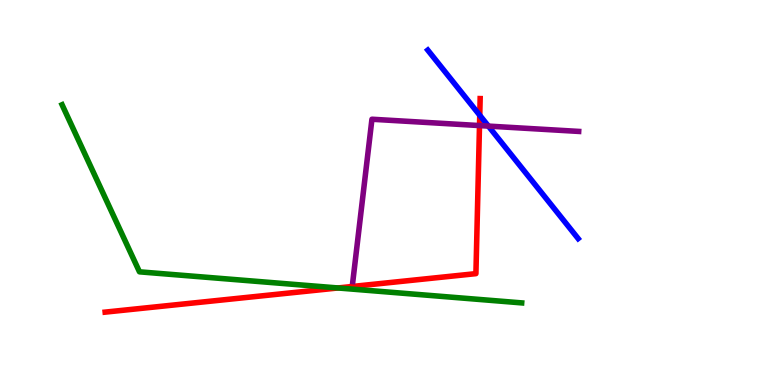[{'lines': ['blue', 'red'], 'intersections': [{'x': 6.19, 'y': 7.01}]}, {'lines': ['green', 'red'], 'intersections': [{'x': 4.36, 'y': 2.52}]}, {'lines': ['purple', 'red'], 'intersections': [{'x': 6.19, 'y': 6.74}]}, {'lines': ['blue', 'green'], 'intersections': []}, {'lines': ['blue', 'purple'], 'intersections': [{'x': 6.3, 'y': 6.72}]}, {'lines': ['green', 'purple'], 'intersections': []}]